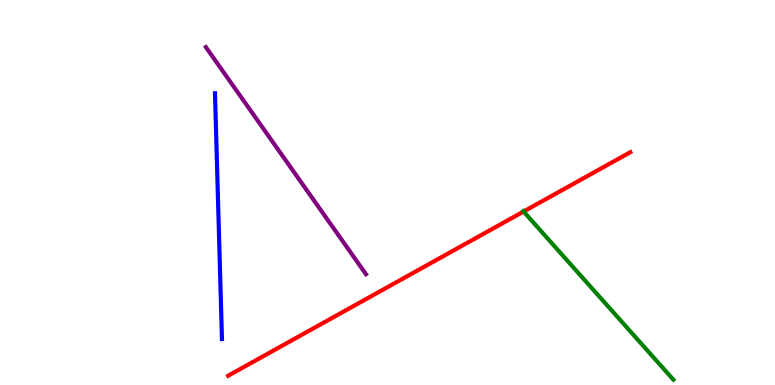[{'lines': ['blue', 'red'], 'intersections': []}, {'lines': ['green', 'red'], 'intersections': [{'x': 6.76, 'y': 4.51}]}, {'lines': ['purple', 'red'], 'intersections': []}, {'lines': ['blue', 'green'], 'intersections': []}, {'lines': ['blue', 'purple'], 'intersections': []}, {'lines': ['green', 'purple'], 'intersections': []}]